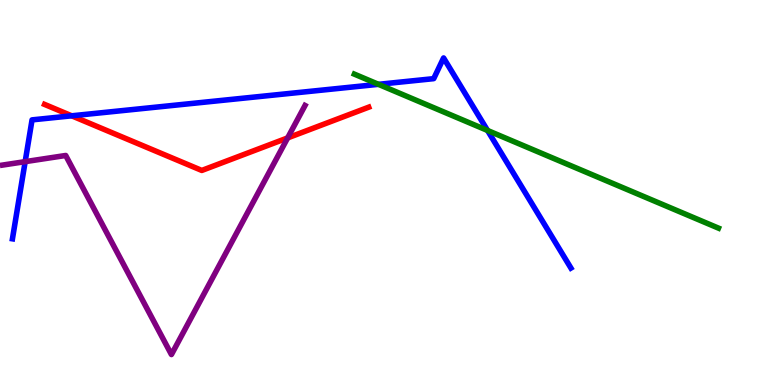[{'lines': ['blue', 'red'], 'intersections': [{'x': 0.925, 'y': 6.99}]}, {'lines': ['green', 'red'], 'intersections': []}, {'lines': ['purple', 'red'], 'intersections': [{'x': 3.71, 'y': 6.42}]}, {'lines': ['blue', 'green'], 'intersections': [{'x': 4.88, 'y': 7.81}, {'x': 6.29, 'y': 6.61}]}, {'lines': ['blue', 'purple'], 'intersections': [{'x': 0.325, 'y': 5.8}]}, {'lines': ['green', 'purple'], 'intersections': []}]